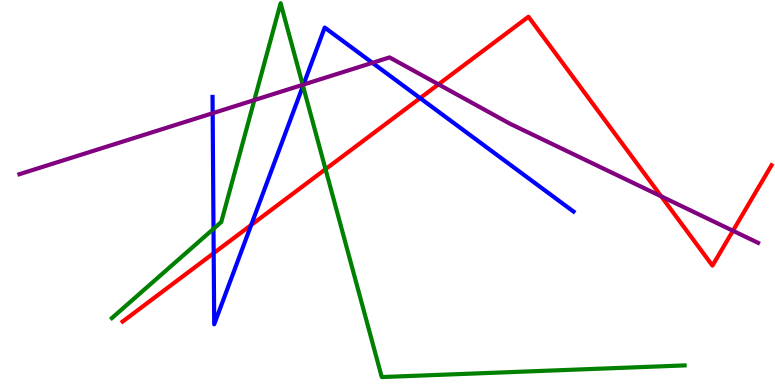[{'lines': ['blue', 'red'], 'intersections': [{'x': 2.76, 'y': 3.42}, {'x': 3.24, 'y': 4.16}, {'x': 5.42, 'y': 7.45}]}, {'lines': ['green', 'red'], 'intersections': [{'x': 4.2, 'y': 5.61}]}, {'lines': ['purple', 'red'], 'intersections': [{'x': 5.66, 'y': 7.81}, {'x': 8.53, 'y': 4.9}, {'x': 9.46, 'y': 4.01}]}, {'lines': ['blue', 'green'], 'intersections': [{'x': 2.75, 'y': 4.06}, {'x': 3.91, 'y': 7.77}]}, {'lines': ['blue', 'purple'], 'intersections': [{'x': 2.74, 'y': 7.06}, {'x': 3.92, 'y': 7.8}, {'x': 4.81, 'y': 8.37}]}, {'lines': ['green', 'purple'], 'intersections': [{'x': 3.28, 'y': 7.4}, {'x': 3.91, 'y': 7.8}]}]